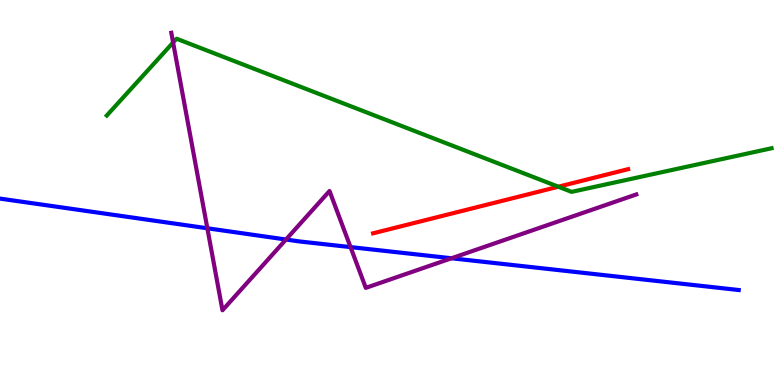[{'lines': ['blue', 'red'], 'intersections': []}, {'lines': ['green', 'red'], 'intersections': [{'x': 7.2, 'y': 5.15}]}, {'lines': ['purple', 'red'], 'intersections': []}, {'lines': ['blue', 'green'], 'intersections': []}, {'lines': ['blue', 'purple'], 'intersections': [{'x': 2.68, 'y': 4.07}, {'x': 3.69, 'y': 3.78}, {'x': 4.52, 'y': 3.58}, {'x': 5.83, 'y': 3.29}]}, {'lines': ['green', 'purple'], 'intersections': [{'x': 2.23, 'y': 8.9}]}]